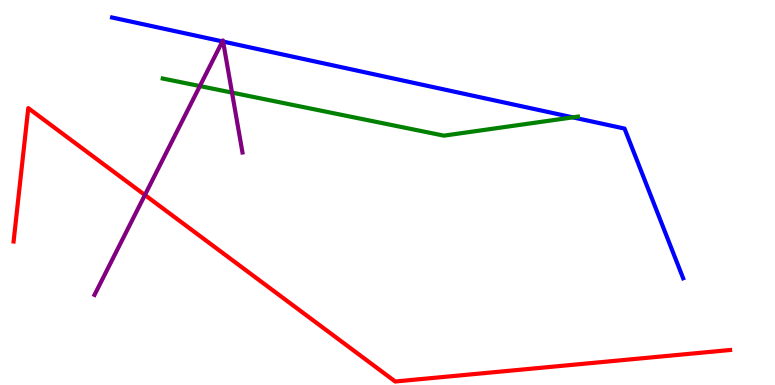[{'lines': ['blue', 'red'], 'intersections': []}, {'lines': ['green', 'red'], 'intersections': []}, {'lines': ['purple', 'red'], 'intersections': [{'x': 1.87, 'y': 4.93}]}, {'lines': ['blue', 'green'], 'intersections': [{'x': 7.39, 'y': 6.95}]}, {'lines': ['blue', 'purple'], 'intersections': [{'x': 2.87, 'y': 8.92}, {'x': 2.88, 'y': 8.92}]}, {'lines': ['green', 'purple'], 'intersections': [{'x': 2.58, 'y': 7.76}, {'x': 2.99, 'y': 7.59}]}]